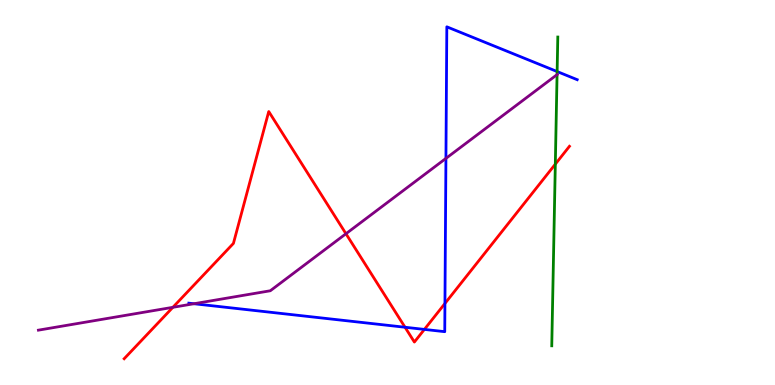[{'lines': ['blue', 'red'], 'intersections': [{'x': 5.23, 'y': 1.5}, {'x': 5.48, 'y': 1.44}, {'x': 5.74, 'y': 2.12}]}, {'lines': ['green', 'red'], 'intersections': [{'x': 7.17, 'y': 5.74}]}, {'lines': ['purple', 'red'], 'intersections': [{'x': 2.23, 'y': 2.02}, {'x': 4.46, 'y': 3.93}]}, {'lines': ['blue', 'green'], 'intersections': [{'x': 7.19, 'y': 8.14}]}, {'lines': ['blue', 'purple'], 'intersections': [{'x': 2.5, 'y': 2.11}, {'x': 5.75, 'y': 5.89}]}, {'lines': ['green', 'purple'], 'intersections': [{'x': 7.19, 'y': 8.06}]}]